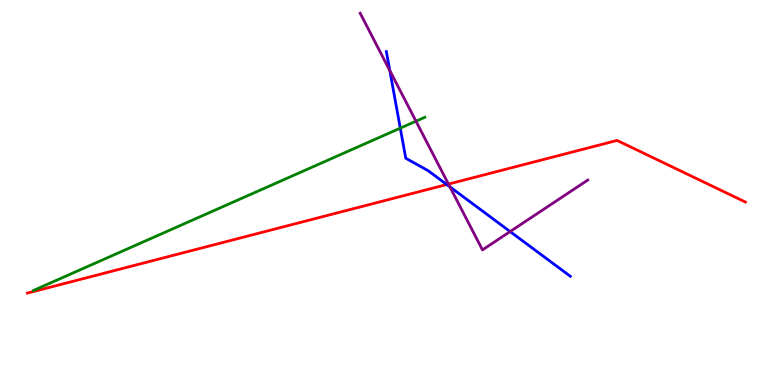[{'lines': ['blue', 'red'], 'intersections': [{'x': 5.77, 'y': 5.21}]}, {'lines': ['green', 'red'], 'intersections': []}, {'lines': ['purple', 'red'], 'intersections': [{'x': 5.79, 'y': 5.22}]}, {'lines': ['blue', 'green'], 'intersections': [{'x': 5.16, 'y': 6.67}]}, {'lines': ['blue', 'purple'], 'intersections': [{'x': 5.03, 'y': 8.17}, {'x': 5.8, 'y': 5.15}, {'x': 6.58, 'y': 3.99}]}, {'lines': ['green', 'purple'], 'intersections': [{'x': 5.37, 'y': 6.85}]}]